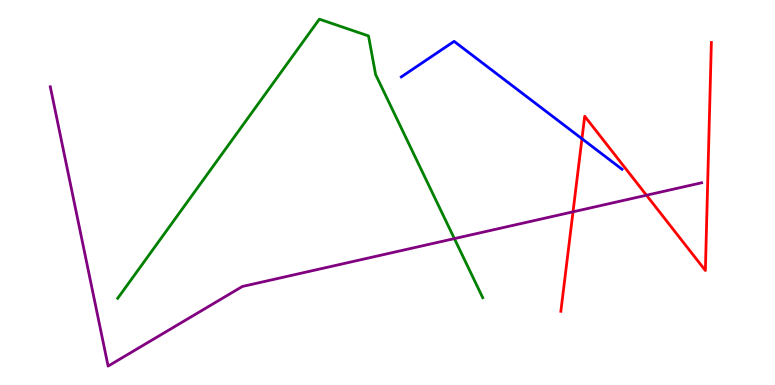[{'lines': ['blue', 'red'], 'intersections': [{'x': 7.51, 'y': 6.4}]}, {'lines': ['green', 'red'], 'intersections': []}, {'lines': ['purple', 'red'], 'intersections': [{'x': 7.39, 'y': 4.5}, {'x': 8.34, 'y': 4.93}]}, {'lines': ['blue', 'green'], 'intersections': []}, {'lines': ['blue', 'purple'], 'intersections': []}, {'lines': ['green', 'purple'], 'intersections': [{'x': 5.86, 'y': 3.8}]}]